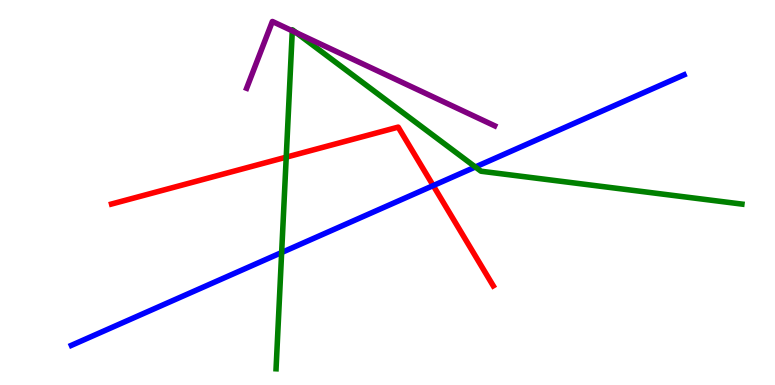[{'lines': ['blue', 'red'], 'intersections': [{'x': 5.59, 'y': 5.18}]}, {'lines': ['green', 'red'], 'intersections': [{'x': 3.69, 'y': 5.92}]}, {'lines': ['purple', 'red'], 'intersections': []}, {'lines': ['blue', 'green'], 'intersections': [{'x': 3.63, 'y': 3.44}, {'x': 6.13, 'y': 5.66}]}, {'lines': ['blue', 'purple'], 'intersections': []}, {'lines': ['green', 'purple'], 'intersections': [{'x': 3.77, 'y': 9.2}, {'x': 3.82, 'y': 9.15}]}]